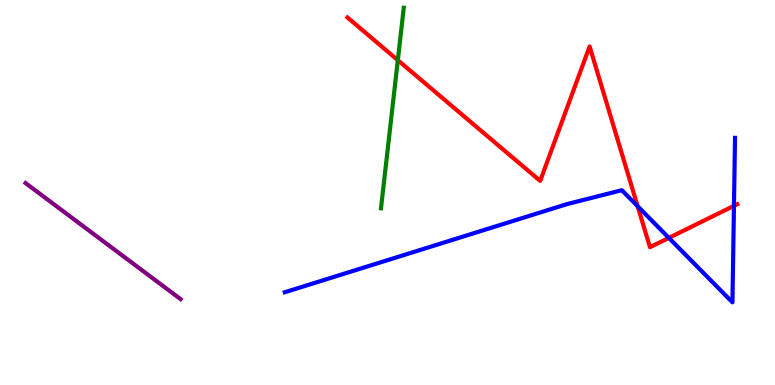[{'lines': ['blue', 'red'], 'intersections': [{'x': 8.23, 'y': 4.64}, {'x': 8.63, 'y': 3.82}, {'x': 9.47, 'y': 4.65}]}, {'lines': ['green', 'red'], 'intersections': [{'x': 5.13, 'y': 8.44}]}, {'lines': ['purple', 'red'], 'intersections': []}, {'lines': ['blue', 'green'], 'intersections': []}, {'lines': ['blue', 'purple'], 'intersections': []}, {'lines': ['green', 'purple'], 'intersections': []}]